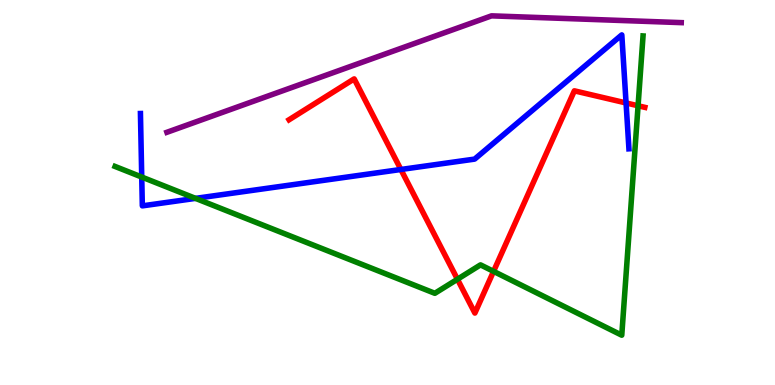[{'lines': ['blue', 'red'], 'intersections': [{'x': 5.17, 'y': 5.6}, {'x': 8.08, 'y': 7.33}]}, {'lines': ['green', 'red'], 'intersections': [{'x': 5.9, 'y': 2.75}, {'x': 6.37, 'y': 2.95}, {'x': 8.23, 'y': 7.25}]}, {'lines': ['purple', 'red'], 'intersections': []}, {'lines': ['blue', 'green'], 'intersections': [{'x': 1.83, 'y': 5.4}, {'x': 2.52, 'y': 4.85}]}, {'lines': ['blue', 'purple'], 'intersections': []}, {'lines': ['green', 'purple'], 'intersections': []}]